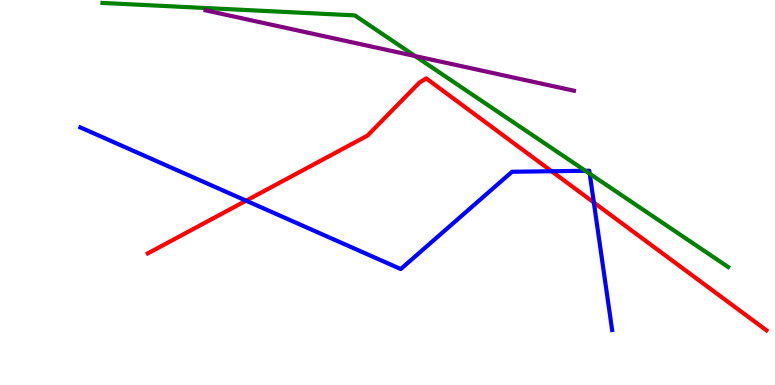[{'lines': ['blue', 'red'], 'intersections': [{'x': 3.18, 'y': 4.79}, {'x': 7.12, 'y': 5.55}, {'x': 7.66, 'y': 4.74}]}, {'lines': ['green', 'red'], 'intersections': []}, {'lines': ['purple', 'red'], 'intersections': []}, {'lines': ['blue', 'green'], 'intersections': [{'x': 7.55, 'y': 5.56}, {'x': 7.61, 'y': 5.49}]}, {'lines': ['blue', 'purple'], 'intersections': []}, {'lines': ['green', 'purple'], 'intersections': [{'x': 5.36, 'y': 8.54}]}]